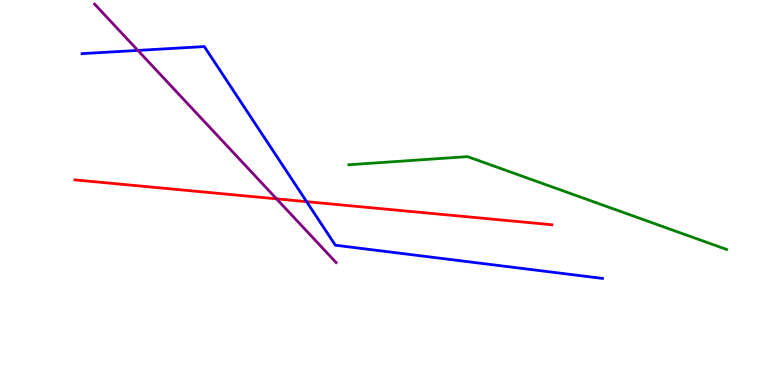[{'lines': ['blue', 'red'], 'intersections': [{'x': 3.96, 'y': 4.76}]}, {'lines': ['green', 'red'], 'intersections': []}, {'lines': ['purple', 'red'], 'intersections': [{'x': 3.57, 'y': 4.84}]}, {'lines': ['blue', 'green'], 'intersections': []}, {'lines': ['blue', 'purple'], 'intersections': [{'x': 1.78, 'y': 8.69}]}, {'lines': ['green', 'purple'], 'intersections': []}]